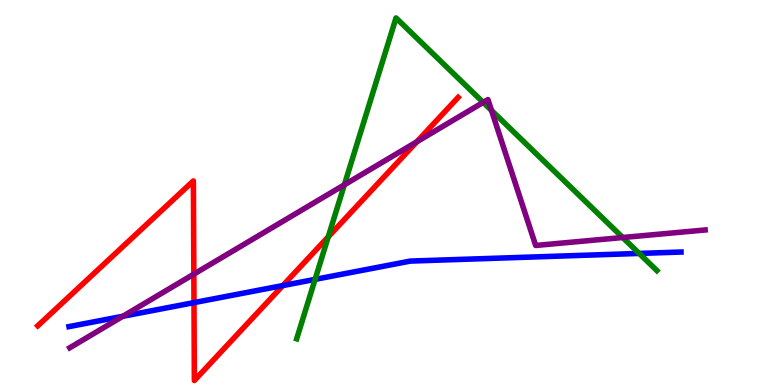[{'lines': ['blue', 'red'], 'intersections': [{'x': 2.5, 'y': 2.14}, {'x': 3.65, 'y': 2.58}]}, {'lines': ['green', 'red'], 'intersections': [{'x': 4.24, 'y': 3.85}]}, {'lines': ['purple', 'red'], 'intersections': [{'x': 2.5, 'y': 2.88}, {'x': 5.38, 'y': 6.32}]}, {'lines': ['blue', 'green'], 'intersections': [{'x': 4.07, 'y': 2.74}, {'x': 8.25, 'y': 3.42}]}, {'lines': ['blue', 'purple'], 'intersections': [{'x': 1.59, 'y': 1.79}]}, {'lines': ['green', 'purple'], 'intersections': [{'x': 4.44, 'y': 5.2}, {'x': 6.23, 'y': 7.34}, {'x': 6.34, 'y': 7.13}, {'x': 8.04, 'y': 3.83}]}]